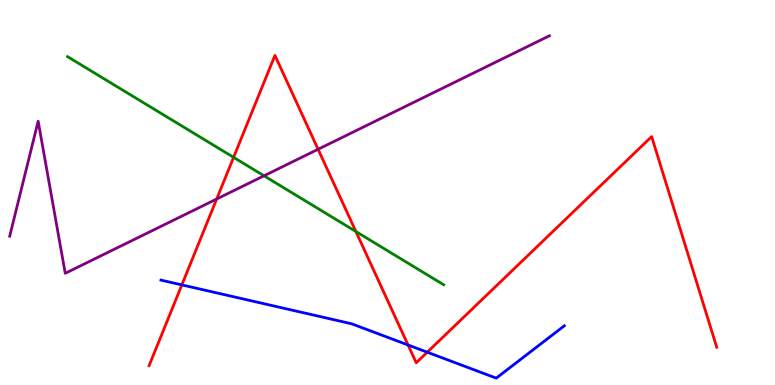[{'lines': ['blue', 'red'], 'intersections': [{'x': 2.35, 'y': 2.6}, {'x': 5.27, 'y': 1.04}, {'x': 5.51, 'y': 0.852}]}, {'lines': ['green', 'red'], 'intersections': [{'x': 3.01, 'y': 5.91}, {'x': 4.59, 'y': 3.99}]}, {'lines': ['purple', 'red'], 'intersections': [{'x': 2.8, 'y': 4.83}, {'x': 4.1, 'y': 6.12}]}, {'lines': ['blue', 'green'], 'intersections': []}, {'lines': ['blue', 'purple'], 'intersections': []}, {'lines': ['green', 'purple'], 'intersections': [{'x': 3.41, 'y': 5.43}]}]